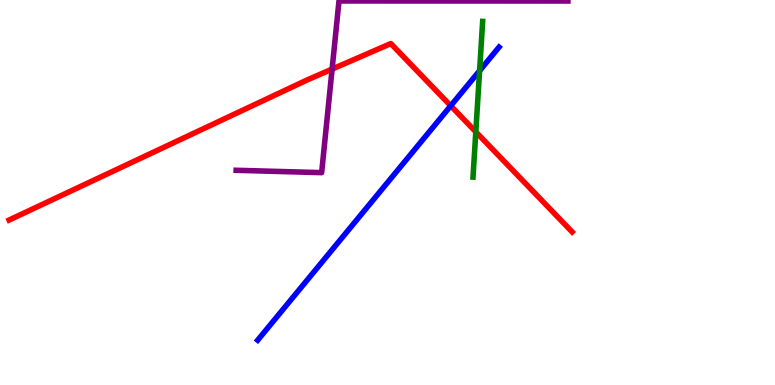[{'lines': ['blue', 'red'], 'intersections': [{'x': 5.82, 'y': 7.25}]}, {'lines': ['green', 'red'], 'intersections': [{'x': 6.14, 'y': 6.57}]}, {'lines': ['purple', 'red'], 'intersections': [{'x': 4.29, 'y': 8.21}]}, {'lines': ['blue', 'green'], 'intersections': [{'x': 6.19, 'y': 8.16}]}, {'lines': ['blue', 'purple'], 'intersections': []}, {'lines': ['green', 'purple'], 'intersections': []}]